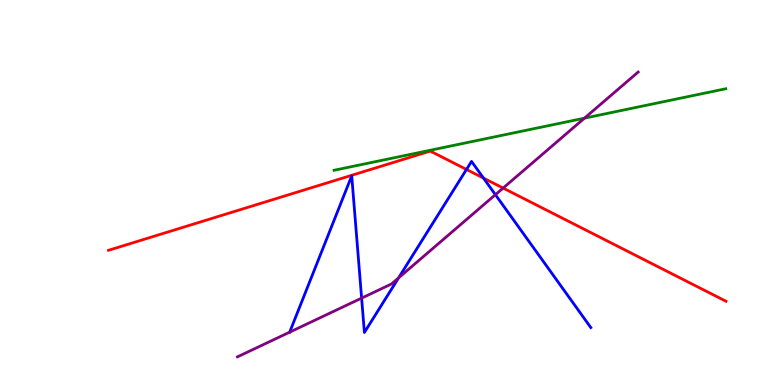[{'lines': ['blue', 'red'], 'intersections': [{'x': 6.02, 'y': 5.6}, {'x': 6.24, 'y': 5.37}]}, {'lines': ['green', 'red'], 'intersections': []}, {'lines': ['purple', 'red'], 'intersections': [{'x': 6.49, 'y': 5.12}]}, {'lines': ['blue', 'green'], 'intersections': []}, {'lines': ['blue', 'purple'], 'intersections': [{'x': 4.67, 'y': 2.26}, {'x': 5.14, 'y': 2.78}, {'x': 6.39, 'y': 4.94}]}, {'lines': ['green', 'purple'], 'intersections': [{'x': 7.54, 'y': 6.93}]}]